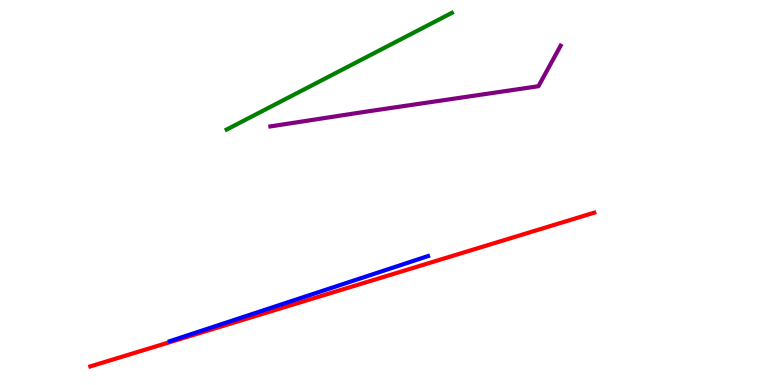[{'lines': ['blue', 'red'], 'intersections': []}, {'lines': ['green', 'red'], 'intersections': []}, {'lines': ['purple', 'red'], 'intersections': []}, {'lines': ['blue', 'green'], 'intersections': []}, {'lines': ['blue', 'purple'], 'intersections': []}, {'lines': ['green', 'purple'], 'intersections': []}]